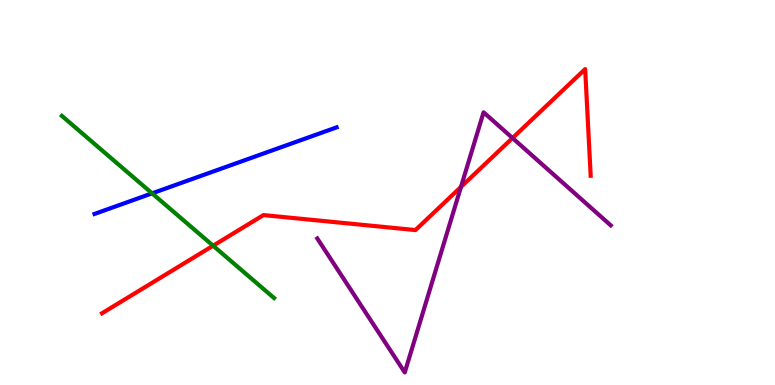[{'lines': ['blue', 'red'], 'intersections': []}, {'lines': ['green', 'red'], 'intersections': [{'x': 2.75, 'y': 3.62}]}, {'lines': ['purple', 'red'], 'intersections': [{'x': 5.95, 'y': 5.15}, {'x': 6.61, 'y': 6.41}]}, {'lines': ['blue', 'green'], 'intersections': [{'x': 1.96, 'y': 4.98}]}, {'lines': ['blue', 'purple'], 'intersections': []}, {'lines': ['green', 'purple'], 'intersections': []}]